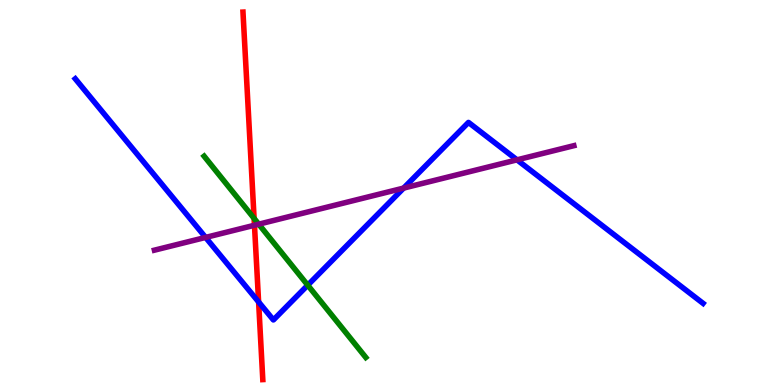[{'lines': ['blue', 'red'], 'intersections': [{'x': 3.34, 'y': 2.16}]}, {'lines': ['green', 'red'], 'intersections': [{'x': 3.28, 'y': 4.33}]}, {'lines': ['purple', 'red'], 'intersections': [{'x': 3.28, 'y': 4.15}]}, {'lines': ['blue', 'green'], 'intersections': [{'x': 3.97, 'y': 2.59}]}, {'lines': ['blue', 'purple'], 'intersections': [{'x': 2.65, 'y': 3.83}, {'x': 5.21, 'y': 5.11}, {'x': 6.67, 'y': 5.85}]}, {'lines': ['green', 'purple'], 'intersections': [{'x': 3.34, 'y': 4.18}]}]